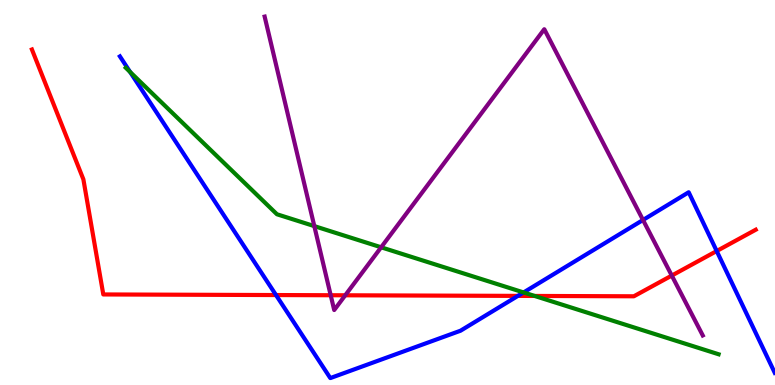[{'lines': ['blue', 'red'], 'intersections': [{'x': 3.56, 'y': 2.34}, {'x': 6.68, 'y': 2.31}, {'x': 9.25, 'y': 3.48}]}, {'lines': ['green', 'red'], 'intersections': [{'x': 6.9, 'y': 2.31}]}, {'lines': ['purple', 'red'], 'intersections': [{'x': 4.27, 'y': 2.33}, {'x': 4.45, 'y': 2.33}, {'x': 8.67, 'y': 2.84}]}, {'lines': ['blue', 'green'], 'intersections': [{'x': 1.68, 'y': 8.13}, {'x': 6.76, 'y': 2.4}]}, {'lines': ['blue', 'purple'], 'intersections': [{'x': 8.3, 'y': 4.29}]}, {'lines': ['green', 'purple'], 'intersections': [{'x': 4.06, 'y': 4.13}, {'x': 4.92, 'y': 3.58}]}]